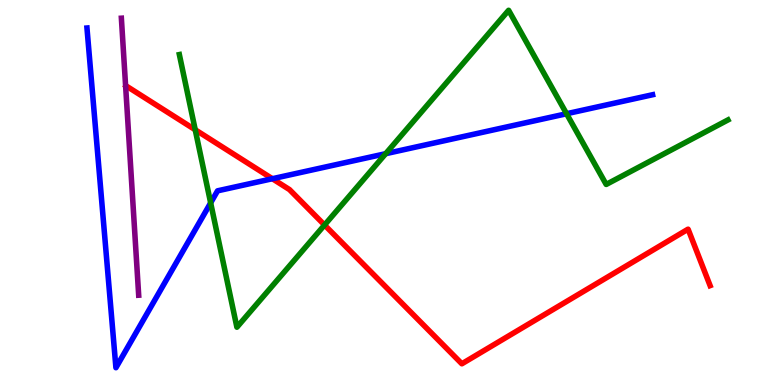[{'lines': ['blue', 'red'], 'intersections': [{'x': 3.51, 'y': 5.36}]}, {'lines': ['green', 'red'], 'intersections': [{'x': 2.52, 'y': 6.63}, {'x': 4.19, 'y': 4.16}]}, {'lines': ['purple', 'red'], 'intersections': []}, {'lines': ['blue', 'green'], 'intersections': [{'x': 2.72, 'y': 4.73}, {'x': 4.98, 'y': 6.01}, {'x': 7.31, 'y': 7.05}]}, {'lines': ['blue', 'purple'], 'intersections': []}, {'lines': ['green', 'purple'], 'intersections': []}]